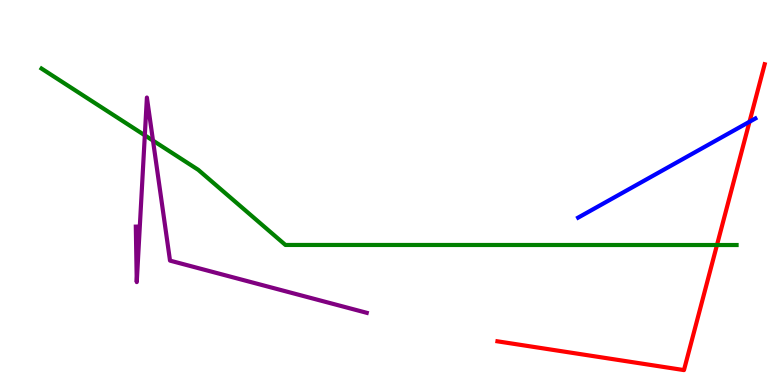[{'lines': ['blue', 'red'], 'intersections': [{'x': 9.67, 'y': 6.84}]}, {'lines': ['green', 'red'], 'intersections': [{'x': 9.25, 'y': 3.64}]}, {'lines': ['purple', 'red'], 'intersections': []}, {'lines': ['blue', 'green'], 'intersections': []}, {'lines': ['blue', 'purple'], 'intersections': []}, {'lines': ['green', 'purple'], 'intersections': [{'x': 1.87, 'y': 6.49}, {'x': 1.97, 'y': 6.35}]}]